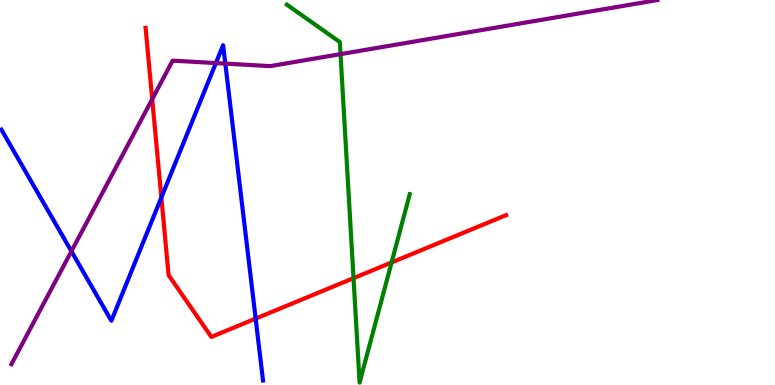[{'lines': ['blue', 'red'], 'intersections': [{'x': 2.08, 'y': 4.87}, {'x': 3.3, 'y': 1.72}]}, {'lines': ['green', 'red'], 'intersections': [{'x': 4.56, 'y': 2.77}, {'x': 5.05, 'y': 3.18}]}, {'lines': ['purple', 'red'], 'intersections': [{'x': 1.96, 'y': 7.43}]}, {'lines': ['blue', 'green'], 'intersections': []}, {'lines': ['blue', 'purple'], 'intersections': [{'x': 0.921, 'y': 3.47}, {'x': 2.79, 'y': 8.36}, {'x': 2.91, 'y': 8.35}]}, {'lines': ['green', 'purple'], 'intersections': [{'x': 4.39, 'y': 8.59}]}]